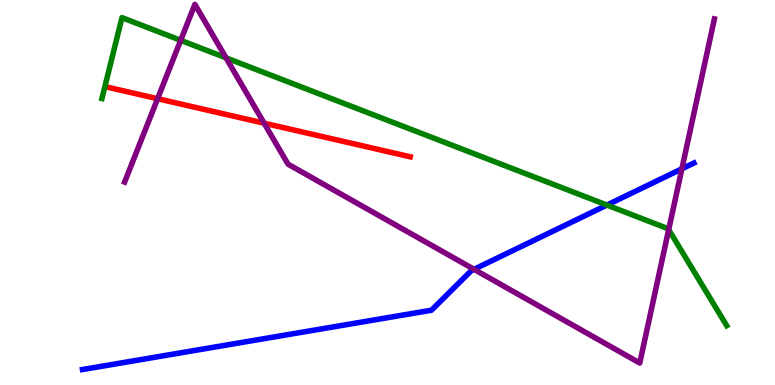[{'lines': ['blue', 'red'], 'intersections': []}, {'lines': ['green', 'red'], 'intersections': []}, {'lines': ['purple', 'red'], 'intersections': [{'x': 2.03, 'y': 7.44}, {'x': 3.41, 'y': 6.8}]}, {'lines': ['blue', 'green'], 'intersections': [{'x': 7.83, 'y': 4.67}]}, {'lines': ['blue', 'purple'], 'intersections': [{'x': 6.12, 'y': 3.0}, {'x': 8.8, 'y': 5.62}]}, {'lines': ['green', 'purple'], 'intersections': [{'x': 2.33, 'y': 8.95}, {'x': 2.92, 'y': 8.5}, {'x': 8.63, 'y': 4.04}]}]